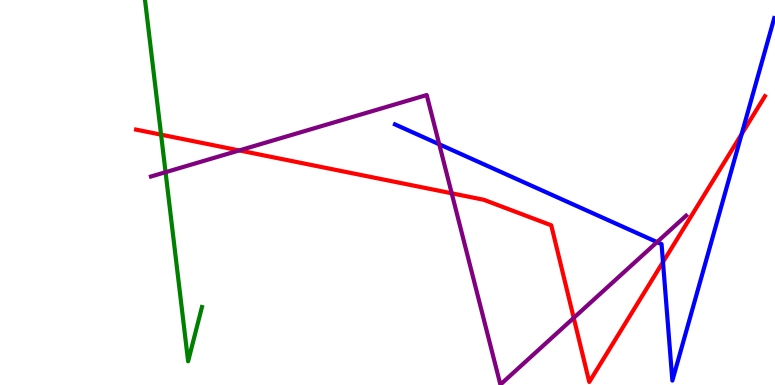[{'lines': ['blue', 'red'], 'intersections': [{'x': 8.55, 'y': 3.19}, {'x': 9.57, 'y': 6.52}]}, {'lines': ['green', 'red'], 'intersections': [{'x': 2.08, 'y': 6.5}]}, {'lines': ['purple', 'red'], 'intersections': [{'x': 3.09, 'y': 6.09}, {'x': 5.83, 'y': 4.98}, {'x': 7.4, 'y': 1.74}]}, {'lines': ['blue', 'green'], 'intersections': []}, {'lines': ['blue', 'purple'], 'intersections': [{'x': 5.67, 'y': 6.25}, {'x': 8.48, 'y': 3.71}]}, {'lines': ['green', 'purple'], 'intersections': [{'x': 2.14, 'y': 5.53}]}]